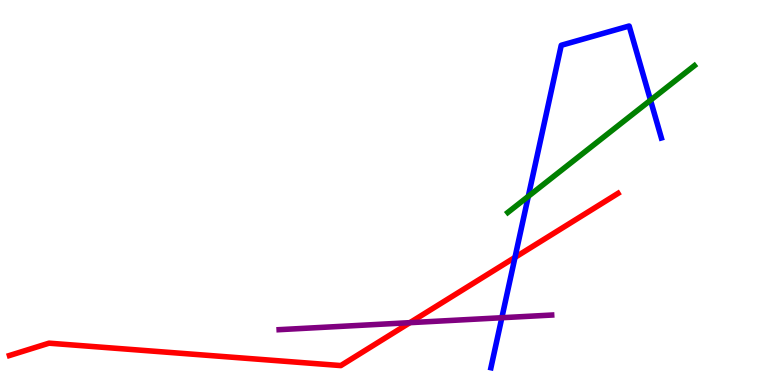[{'lines': ['blue', 'red'], 'intersections': [{'x': 6.65, 'y': 3.31}]}, {'lines': ['green', 'red'], 'intersections': []}, {'lines': ['purple', 'red'], 'intersections': [{'x': 5.29, 'y': 1.62}]}, {'lines': ['blue', 'green'], 'intersections': [{'x': 6.82, 'y': 4.9}, {'x': 8.39, 'y': 7.4}]}, {'lines': ['blue', 'purple'], 'intersections': [{'x': 6.48, 'y': 1.75}]}, {'lines': ['green', 'purple'], 'intersections': []}]